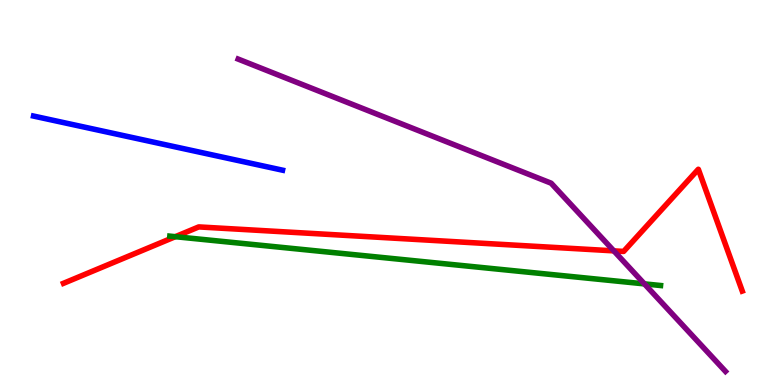[{'lines': ['blue', 'red'], 'intersections': []}, {'lines': ['green', 'red'], 'intersections': [{'x': 2.26, 'y': 3.85}]}, {'lines': ['purple', 'red'], 'intersections': [{'x': 7.92, 'y': 3.48}]}, {'lines': ['blue', 'green'], 'intersections': []}, {'lines': ['blue', 'purple'], 'intersections': []}, {'lines': ['green', 'purple'], 'intersections': [{'x': 8.32, 'y': 2.63}]}]